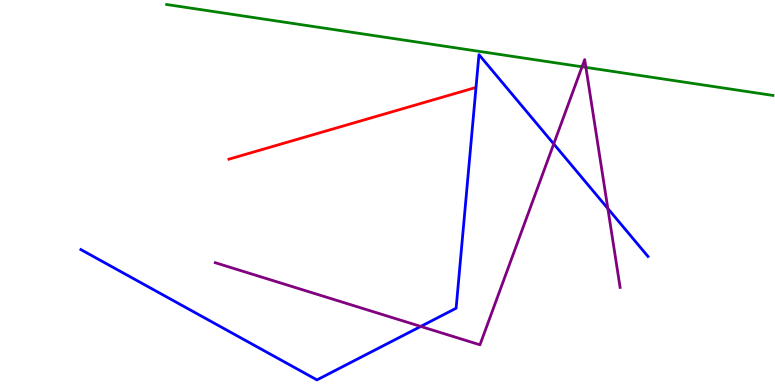[{'lines': ['blue', 'red'], 'intersections': []}, {'lines': ['green', 'red'], 'intersections': []}, {'lines': ['purple', 'red'], 'intersections': []}, {'lines': ['blue', 'green'], 'intersections': []}, {'lines': ['blue', 'purple'], 'intersections': [{'x': 5.43, 'y': 1.52}, {'x': 7.14, 'y': 6.26}, {'x': 7.84, 'y': 4.58}]}, {'lines': ['green', 'purple'], 'intersections': [{'x': 7.51, 'y': 8.26}, {'x': 7.56, 'y': 8.25}]}]